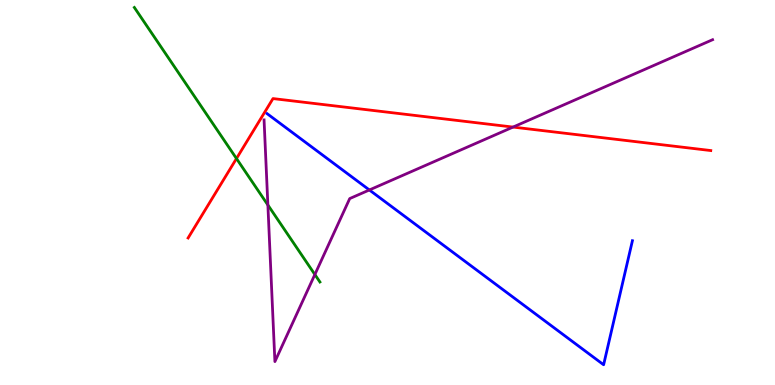[{'lines': ['blue', 'red'], 'intersections': []}, {'lines': ['green', 'red'], 'intersections': [{'x': 3.05, 'y': 5.88}]}, {'lines': ['purple', 'red'], 'intersections': [{'x': 6.62, 'y': 6.7}]}, {'lines': ['blue', 'green'], 'intersections': []}, {'lines': ['blue', 'purple'], 'intersections': [{'x': 4.77, 'y': 5.07}]}, {'lines': ['green', 'purple'], 'intersections': [{'x': 3.46, 'y': 4.68}, {'x': 4.06, 'y': 2.87}]}]